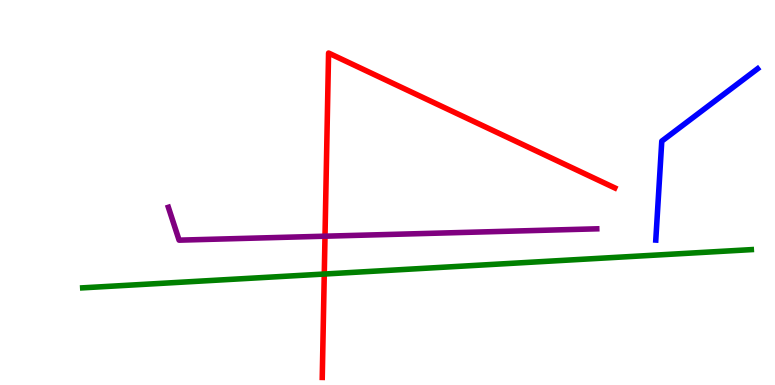[{'lines': ['blue', 'red'], 'intersections': []}, {'lines': ['green', 'red'], 'intersections': [{'x': 4.18, 'y': 2.88}]}, {'lines': ['purple', 'red'], 'intersections': [{'x': 4.19, 'y': 3.86}]}, {'lines': ['blue', 'green'], 'intersections': []}, {'lines': ['blue', 'purple'], 'intersections': []}, {'lines': ['green', 'purple'], 'intersections': []}]